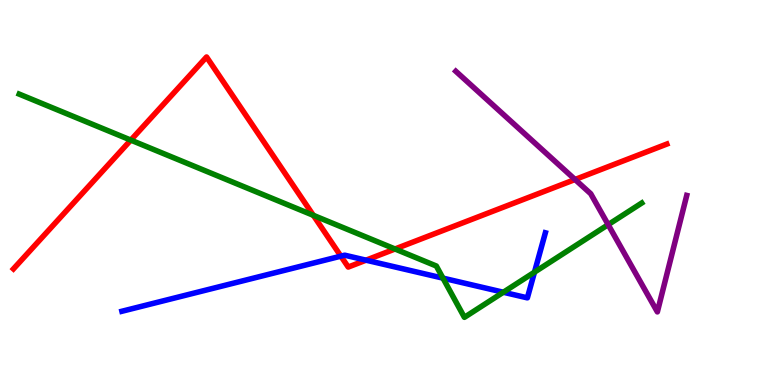[{'lines': ['blue', 'red'], 'intersections': [{'x': 4.4, 'y': 3.35}, {'x': 4.72, 'y': 3.24}]}, {'lines': ['green', 'red'], 'intersections': [{'x': 1.69, 'y': 6.36}, {'x': 4.04, 'y': 4.41}, {'x': 5.1, 'y': 3.53}]}, {'lines': ['purple', 'red'], 'intersections': [{'x': 7.42, 'y': 5.34}]}, {'lines': ['blue', 'green'], 'intersections': [{'x': 5.72, 'y': 2.78}, {'x': 6.49, 'y': 2.41}, {'x': 6.9, 'y': 2.93}]}, {'lines': ['blue', 'purple'], 'intersections': []}, {'lines': ['green', 'purple'], 'intersections': [{'x': 7.85, 'y': 4.16}]}]